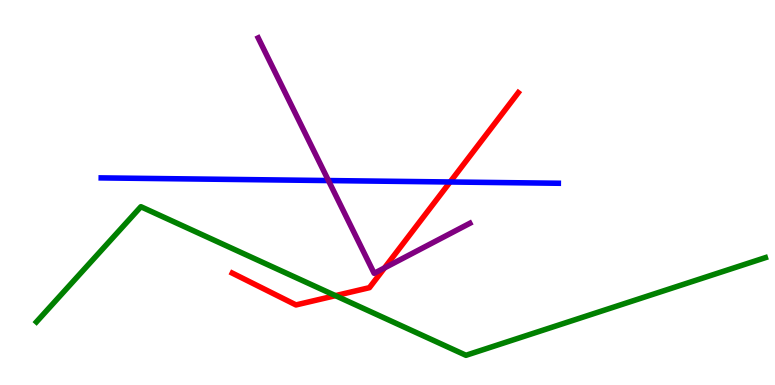[{'lines': ['blue', 'red'], 'intersections': [{'x': 5.81, 'y': 5.27}]}, {'lines': ['green', 'red'], 'intersections': [{'x': 4.33, 'y': 2.32}]}, {'lines': ['purple', 'red'], 'intersections': [{'x': 4.96, 'y': 3.04}]}, {'lines': ['blue', 'green'], 'intersections': []}, {'lines': ['blue', 'purple'], 'intersections': [{'x': 4.24, 'y': 5.31}]}, {'lines': ['green', 'purple'], 'intersections': []}]